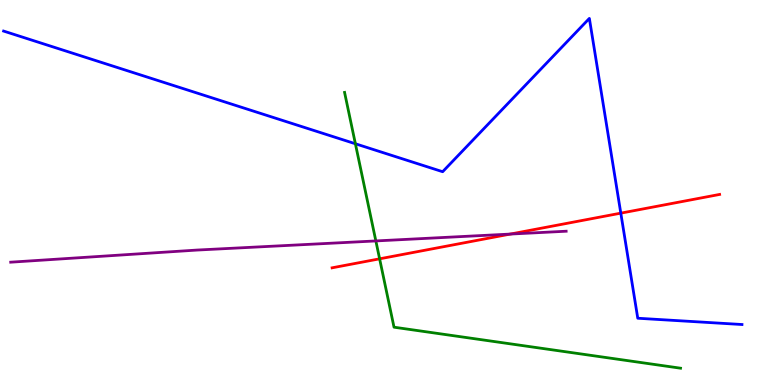[{'lines': ['blue', 'red'], 'intersections': [{'x': 8.01, 'y': 4.46}]}, {'lines': ['green', 'red'], 'intersections': [{'x': 4.9, 'y': 3.28}]}, {'lines': ['purple', 'red'], 'intersections': [{'x': 6.58, 'y': 3.92}]}, {'lines': ['blue', 'green'], 'intersections': [{'x': 4.59, 'y': 6.27}]}, {'lines': ['blue', 'purple'], 'intersections': []}, {'lines': ['green', 'purple'], 'intersections': [{'x': 4.85, 'y': 3.74}]}]